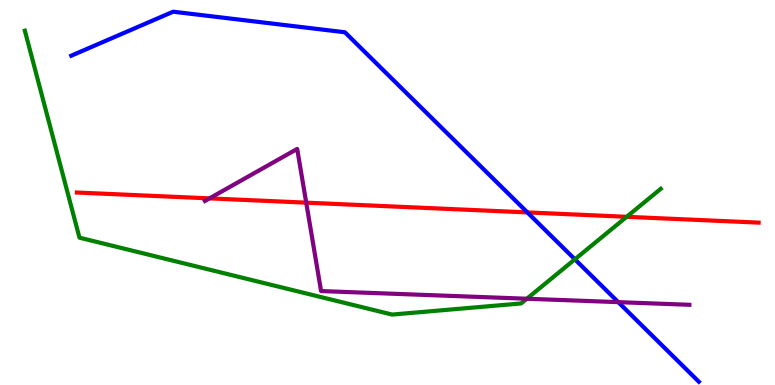[{'lines': ['blue', 'red'], 'intersections': [{'x': 6.8, 'y': 4.48}]}, {'lines': ['green', 'red'], 'intersections': [{'x': 8.09, 'y': 4.37}]}, {'lines': ['purple', 'red'], 'intersections': [{'x': 2.7, 'y': 4.85}, {'x': 3.95, 'y': 4.74}]}, {'lines': ['blue', 'green'], 'intersections': [{'x': 7.42, 'y': 3.26}]}, {'lines': ['blue', 'purple'], 'intersections': [{'x': 7.98, 'y': 2.15}]}, {'lines': ['green', 'purple'], 'intersections': [{'x': 6.8, 'y': 2.24}]}]